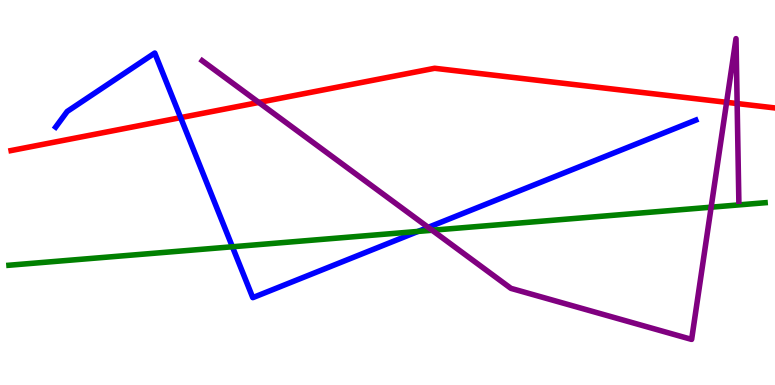[{'lines': ['blue', 'red'], 'intersections': [{'x': 2.33, 'y': 6.94}]}, {'lines': ['green', 'red'], 'intersections': []}, {'lines': ['purple', 'red'], 'intersections': [{'x': 3.34, 'y': 7.34}, {'x': 9.38, 'y': 7.34}, {'x': 9.51, 'y': 7.31}]}, {'lines': ['blue', 'green'], 'intersections': [{'x': 3.0, 'y': 3.59}, {'x': 5.39, 'y': 3.99}]}, {'lines': ['blue', 'purple'], 'intersections': [{'x': 5.53, 'y': 4.09}]}, {'lines': ['green', 'purple'], 'intersections': [{'x': 5.58, 'y': 4.02}, {'x': 9.18, 'y': 4.62}]}]